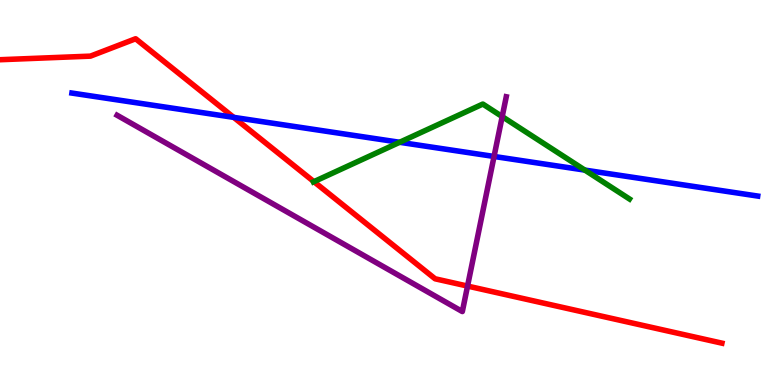[{'lines': ['blue', 'red'], 'intersections': [{'x': 3.02, 'y': 6.95}]}, {'lines': ['green', 'red'], 'intersections': [{'x': 4.05, 'y': 5.28}]}, {'lines': ['purple', 'red'], 'intersections': [{'x': 6.03, 'y': 2.57}]}, {'lines': ['blue', 'green'], 'intersections': [{'x': 5.16, 'y': 6.3}, {'x': 7.55, 'y': 5.58}]}, {'lines': ['blue', 'purple'], 'intersections': [{'x': 6.37, 'y': 5.94}]}, {'lines': ['green', 'purple'], 'intersections': [{'x': 6.48, 'y': 6.97}]}]